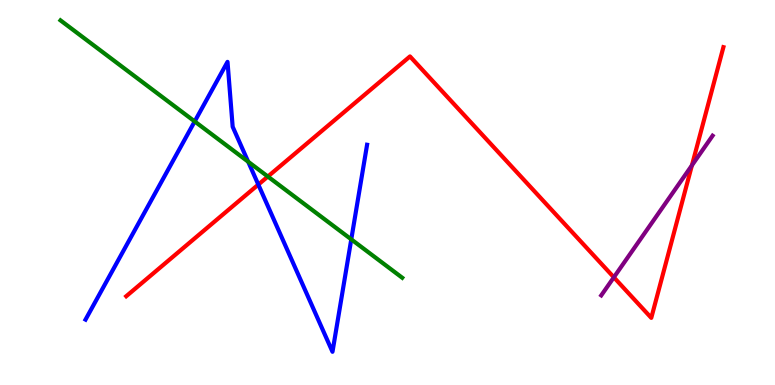[{'lines': ['blue', 'red'], 'intersections': [{'x': 3.33, 'y': 5.21}]}, {'lines': ['green', 'red'], 'intersections': [{'x': 3.46, 'y': 5.41}]}, {'lines': ['purple', 'red'], 'intersections': [{'x': 7.92, 'y': 2.8}, {'x': 8.93, 'y': 5.7}]}, {'lines': ['blue', 'green'], 'intersections': [{'x': 2.51, 'y': 6.85}, {'x': 3.2, 'y': 5.8}, {'x': 4.53, 'y': 3.78}]}, {'lines': ['blue', 'purple'], 'intersections': []}, {'lines': ['green', 'purple'], 'intersections': []}]